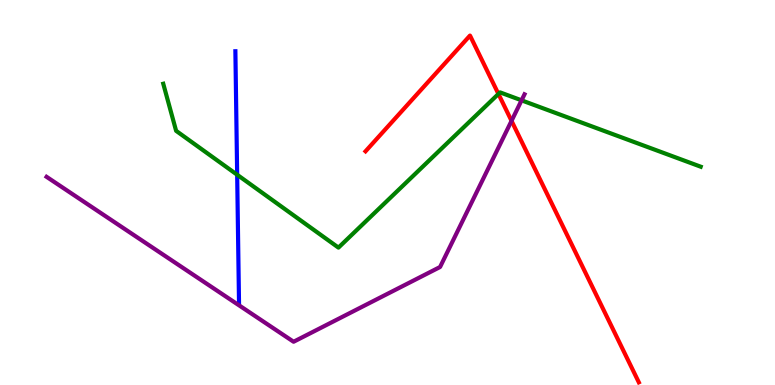[{'lines': ['blue', 'red'], 'intersections': []}, {'lines': ['green', 'red'], 'intersections': [{'x': 6.43, 'y': 7.56}]}, {'lines': ['purple', 'red'], 'intersections': [{'x': 6.6, 'y': 6.86}]}, {'lines': ['blue', 'green'], 'intersections': [{'x': 3.06, 'y': 5.46}]}, {'lines': ['blue', 'purple'], 'intersections': []}, {'lines': ['green', 'purple'], 'intersections': [{'x': 6.73, 'y': 7.39}]}]